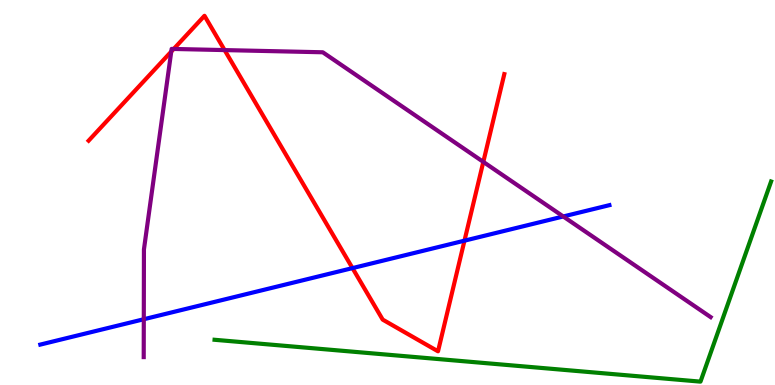[{'lines': ['blue', 'red'], 'intersections': [{'x': 4.55, 'y': 3.04}, {'x': 5.99, 'y': 3.75}]}, {'lines': ['green', 'red'], 'intersections': []}, {'lines': ['purple', 'red'], 'intersections': [{'x': 2.21, 'y': 8.66}, {'x': 2.24, 'y': 8.73}, {'x': 2.9, 'y': 8.7}, {'x': 6.24, 'y': 5.8}]}, {'lines': ['blue', 'green'], 'intersections': []}, {'lines': ['blue', 'purple'], 'intersections': [{'x': 1.86, 'y': 1.71}, {'x': 7.27, 'y': 4.38}]}, {'lines': ['green', 'purple'], 'intersections': []}]